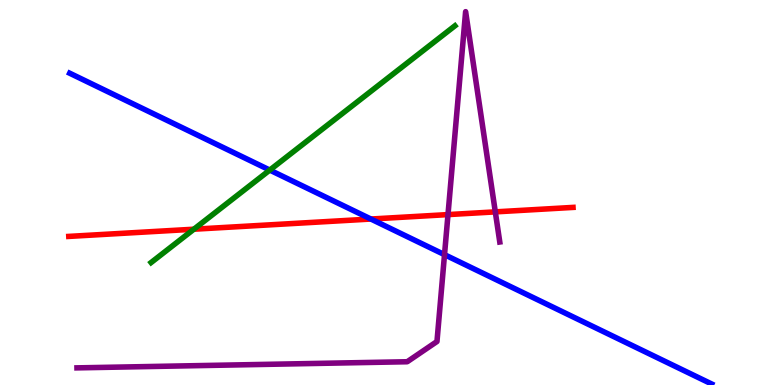[{'lines': ['blue', 'red'], 'intersections': [{'x': 4.79, 'y': 4.31}]}, {'lines': ['green', 'red'], 'intersections': [{'x': 2.5, 'y': 4.05}]}, {'lines': ['purple', 'red'], 'intersections': [{'x': 5.78, 'y': 4.43}, {'x': 6.39, 'y': 4.5}]}, {'lines': ['blue', 'green'], 'intersections': [{'x': 3.48, 'y': 5.58}]}, {'lines': ['blue', 'purple'], 'intersections': [{'x': 5.74, 'y': 3.39}]}, {'lines': ['green', 'purple'], 'intersections': []}]